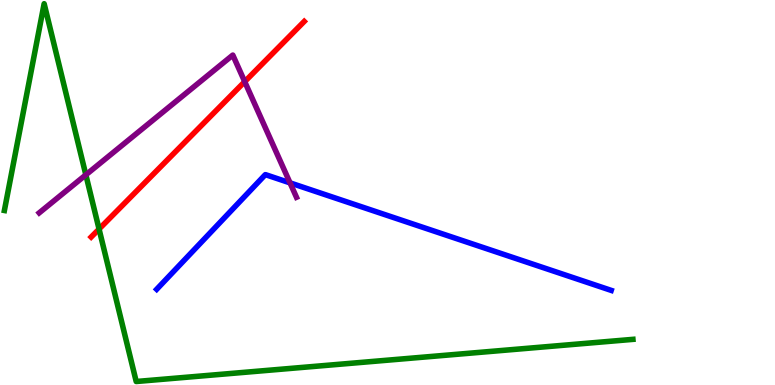[{'lines': ['blue', 'red'], 'intersections': []}, {'lines': ['green', 'red'], 'intersections': [{'x': 1.28, 'y': 4.05}]}, {'lines': ['purple', 'red'], 'intersections': [{'x': 3.16, 'y': 7.88}]}, {'lines': ['blue', 'green'], 'intersections': []}, {'lines': ['blue', 'purple'], 'intersections': [{'x': 3.74, 'y': 5.25}]}, {'lines': ['green', 'purple'], 'intersections': [{'x': 1.11, 'y': 5.46}]}]